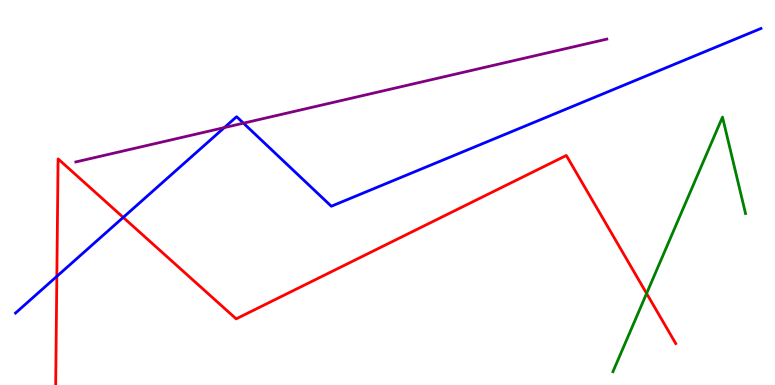[{'lines': ['blue', 'red'], 'intersections': [{'x': 0.733, 'y': 2.82}, {'x': 1.59, 'y': 4.35}]}, {'lines': ['green', 'red'], 'intersections': [{'x': 8.34, 'y': 2.38}]}, {'lines': ['purple', 'red'], 'intersections': []}, {'lines': ['blue', 'green'], 'intersections': []}, {'lines': ['blue', 'purple'], 'intersections': [{'x': 2.89, 'y': 6.69}, {'x': 3.14, 'y': 6.8}]}, {'lines': ['green', 'purple'], 'intersections': []}]